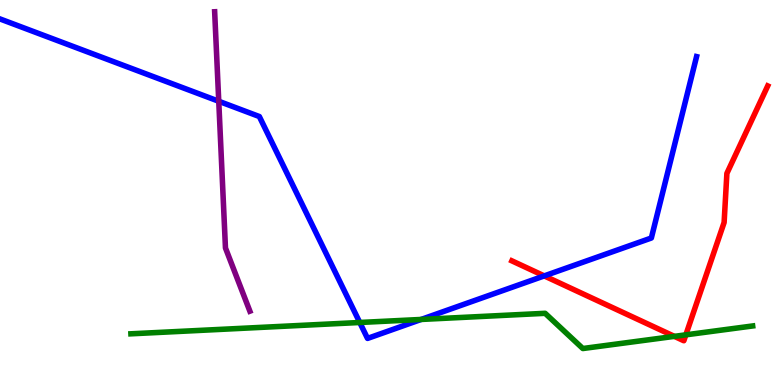[{'lines': ['blue', 'red'], 'intersections': [{'x': 7.02, 'y': 2.83}]}, {'lines': ['green', 'red'], 'intersections': [{'x': 8.7, 'y': 1.26}, {'x': 8.85, 'y': 1.3}]}, {'lines': ['purple', 'red'], 'intersections': []}, {'lines': ['blue', 'green'], 'intersections': [{'x': 4.64, 'y': 1.62}, {'x': 5.43, 'y': 1.7}]}, {'lines': ['blue', 'purple'], 'intersections': [{'x': 2.82, 'y': 7.37}]}, {'lines': ['green', 'purple'], 'intersections': []}]